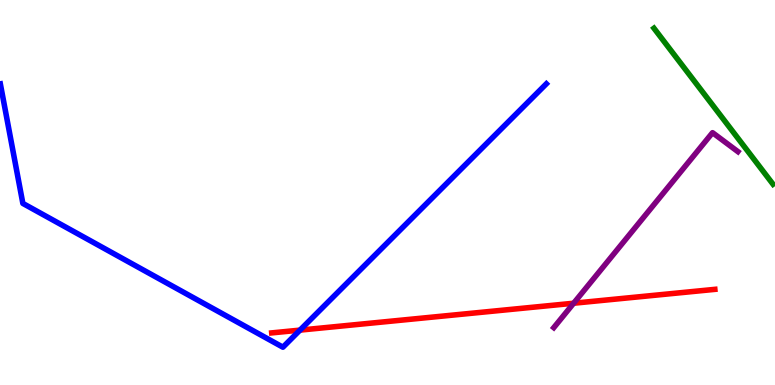[{'lines': ['blue', 'red'], 'intersections': [{'x': 3.87, 'y': 1.43}]}, {'lines': ['green', 'red'], 'intersections': []}, {'lines': ['purple', 'red'], 'intersections': [{'x': 7.4, 'y': 2.12}]}, {'lines': ['blue', 'green'], 'intersections': []}, {'lines': ['blue', 'purple'], 'intersections': []}, {'lines': ['green', 'purple'], 'intersections': []}]